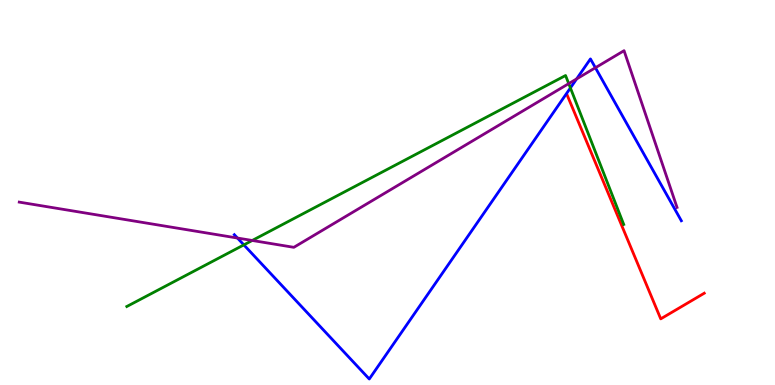[{'lines': ['blue', 'red'], 'intersections': []}, {'lines': ['green', 'red'], 'intersections': []}, {'lines': ['purple', 'red'], 'intersections': []}, {'lines': ['blue', 'green'], 'intersections': [{'x': 3.15, 'y': 3.64}, {'x': 7.36, 'y': 7.72}]}, {'lines': ['blue', 'purple'], 'intersections': [{'x': 3.06, 'y': 3.82}, {'x': 7.44, 'y': 7.95}, {'x': 7.68, 'y': 8.24}]}, {'lines': ['green', 'purple'], 'intersections': [{'x': 3.25, 'y': 3.75}, {'x': 7.34, 'y': 7.83}]}]